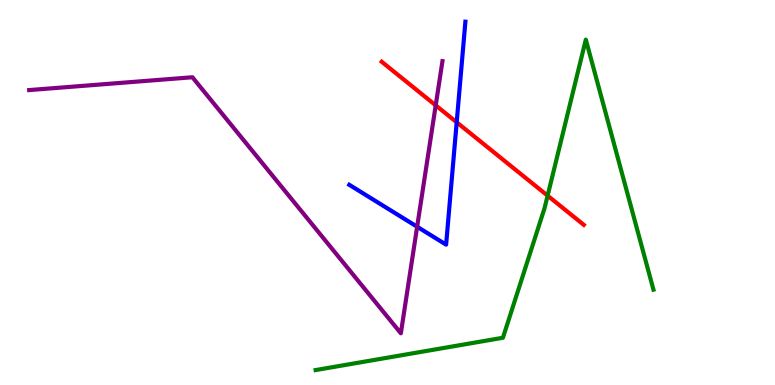[{'lines': ['blue', 'red'], 'intersections': [{'x': 5.89, 'y': 6.82}]}, {'lines': ['green', 'red'], 'intersections': [{'x': 7.07, 'y': 4.92}]}, {'lines': ['purple', 'red'], 'intersections': [{'x': 5.62, 'y': 7.26}]}, {'lines': ['blue', 'green'], 'intersections': []}, {'lines': ['blue', 'purple'], 'intersections': [{'x': 5.38, 'y': 4.11}]}, {'lines': ['green', 'purple'], 'intersections': []}]